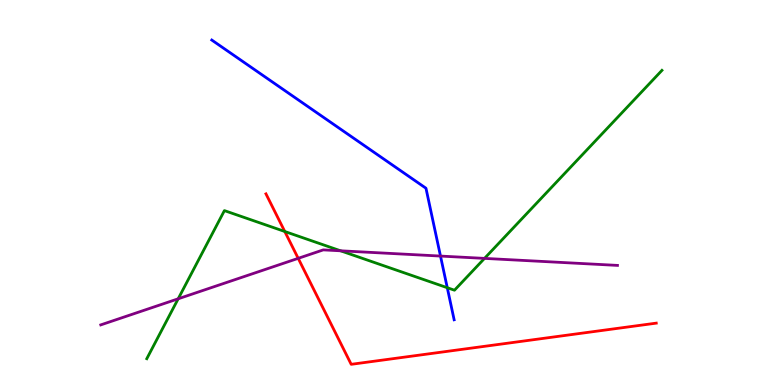[{'lines': ['blue', 'red'], 'intersections': []}, {'lines': ['green', 'red'], 'intersections': [{'x': 3.67, 'y': 3.99}]}, {'lines': ['purple', 'red'], 'intersections': [{'x': 3.85, 'y': 3.29}]}, {'lines': ['blue', 'green'], 'intersections': [{'x': 5.77, 'y': 2.53}]}, {'lines': ['blue', 'purple'], 'intersections': [{'x': 5.68, 'y': 3.35}]}, {'lines': ['green', 'purple'], 'intersections': [{'x': 2.3, 'y': 2.24}, {'x': 4.39, 'y': 3.49}, {'x': 6.25, 'y': 3.29}]}]